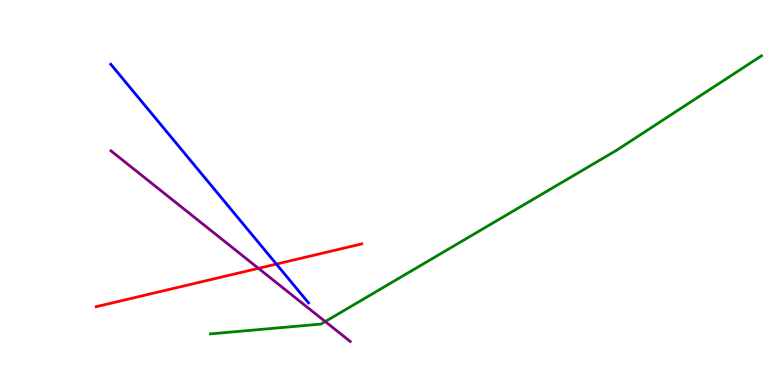[{'lines': ['blue', 'red'], 'intersections': [{'x': 3.57, 'y': 3.14}]}, {'lines': ['green', 'red'], 'intersections': []}, {'lines': ['purple', 'red'], 'intersections': [{'x': 3.33, 'y': 3.03}]}, {'lines': ['blue', 'green'], 'intersections': []}, {'lines': ['blue', 'purple'], 'intersections': []}, {'lines': ['green', 'purple'], 'intersections': [{'x': 4.2, 'y': 1.65}]}]